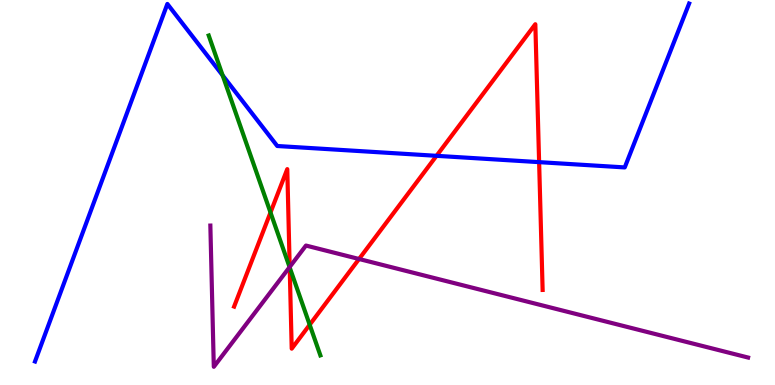[{'lines': ['blue', 'red'], 'intersections': [{'x': 5.63, 'y': 5.95}, {'x': 6.96, 'y': 5.79}]}, {'lines': ['green', 'red'], 'intersections': [{'x': 3.49, 'y': 4.48}, {'x': 3.74, 'y': 3.05}, {'x': 4.0, 'y': 1.57}]}, {'lines': ['purple', 'red'], 'intersections': [{'x': 3.74, 'y': 3.07}, {'x': 4.63, 'y': 3.27}]}, {'lines': ['blue', 'green'], 'intersections': [{'x': 2.87, 'y': 8.04}]}, {'lines': ['blue', 'purple'], 'intersections': []}, {'lines': ['green', 'purple'], 'intersections': [{'x': 3.74, 'y': 3.06}]}]